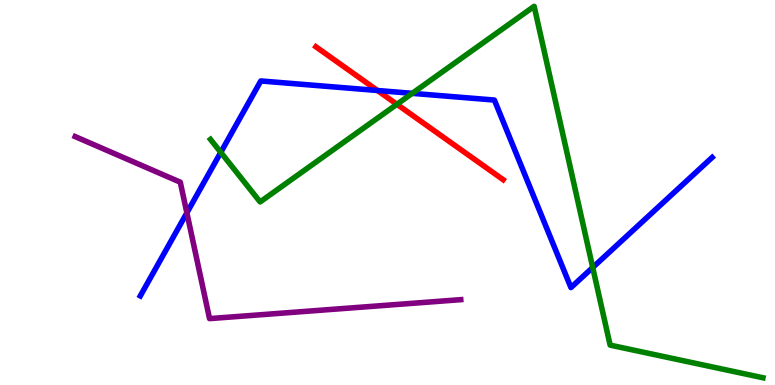[{'lines': ['blue', 'red'], 'intersections': [{'x': 4.87, 'y': 7.65}]}, {'lines': ['green', 'red'], 'intersections': [{'x': 5.12, 'y': 7.29}]}, {'lines': ['purple', 'red'], 'intersections': []}, {'lines': ['blue', 'green'], 'intersections': [{'x': 2.85, 'y': 6.04}, {'x': 5.32, 'y': 7.58}, {'x': 7.65, 'y': 3.05}]}, {'lines': ['blue', 'purple'], 'intersections': [{'x': 2.41, 'y': 4.47}]}, {'lines': ['green', 'purple'], 'intersections': []}]